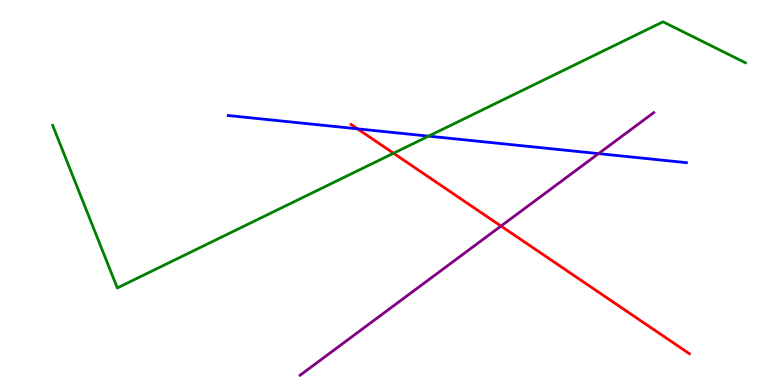[{'lines': ['blue', 'red'], 'intersections': [{'x': 4.61, 'y': 6.65}]}, {'lines': ['green', 'red'], 'intersections': [{'x': 5.08, 'y': 6.02}]}, {'lines': ['purple', 'red'], 'intersections': [{'x': 6.46, 'y': 4.13}]}, {'lines': ['blue', 'green'], 'intersections': [{'x': 5.53, 'y': 6.46}]}, {'lines': ['blue', 'purple'], 'intersections': [{'x': 7.72, 'y': 6.01}]}, {'lines': ['green', 'purple'], 'intersections': []}]